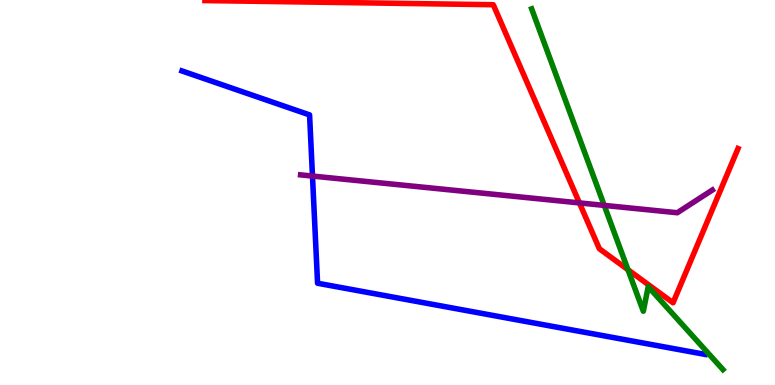[{'lines': ['blue', 'red'], 'intersections': []}, {'lines': ['green', 'red'], 'intersections': [{'x': 8.1, 'y': 2.99}]}, {'lines': ['purple', 'red'], 'intersections': [{'x': 7.48, 'y': 4.73}]}, {'lines': ['blue', 'green'], 'intersections': []}, {'lines': ['blue', 'purple'], 'intersections': [{'x': 4.03, 'y': 5.43}]}, {'lines': ['green', 'purple'], 'intersections': [{'x': 7.8, 'y': 4.66}]}]